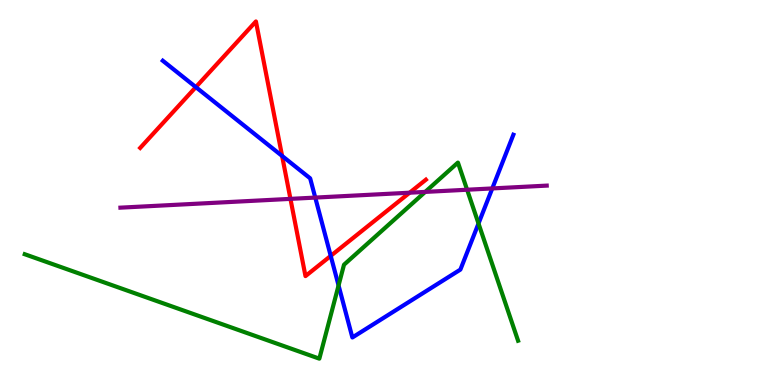[{'lines': ['blue', 'red'], 'intersections': [{'x': 2.53, 'y': 7.74}, {'x': 3.64, 'y': 5.95}, {'x': 4.27, 'y': 3.35}]}, {'lines': ['green', 'red'], 'intersections': []}, {'lines': ['purple', 'red'], 'intersections': [{'x': 3.75, 'y': 4.83}, {'x': 5.29, 'y': 4.99}]}, {'lines': ['blue', 'green'], 'intersections': [{'x': 4.37, 'y': 2.59}, {'x': 6.17, 'y': 4.19}]}, {'lines': ['blue', 'purple'], 'intersections': [{'x': 4.07, 'y': 4.87}, {'x': 6.35, 'y': 5.11}]}, {'lines': ['green', 'purple'], 'intersections': [{'x': 5.49, 'y': 5.02}, {'x': 6.03, 'y': 5.07}]}]